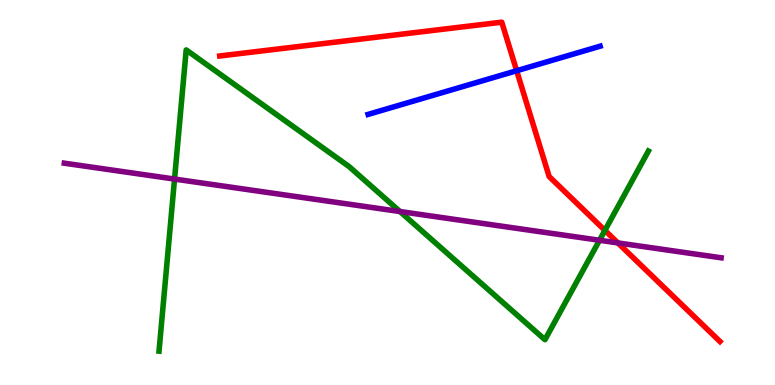[{'lines': ['blue', 'red'], 'intersections': [{'x': 6.67, 'y': 8.16}]}, {'lines': ['green', 'red'], 'intersections': [{'x': 7.81, 'y': 4.02}]}, {'lines': ['purple', 'red'], 'intersections': [{'x': 7.97, 'y': 3.69}]}, {'lines': ['blue', 'green'], 'intersections': []}, {'lines': ['blue', 'purple'], 'intersections': []}, {'lines': ['green', 'purple'], 'intersections': [{'x': 2.25, 'y': 5.35}, {'x': 5.16, 'y': 4.51}, {'x': 7.74, 'y': 3.76}]}]